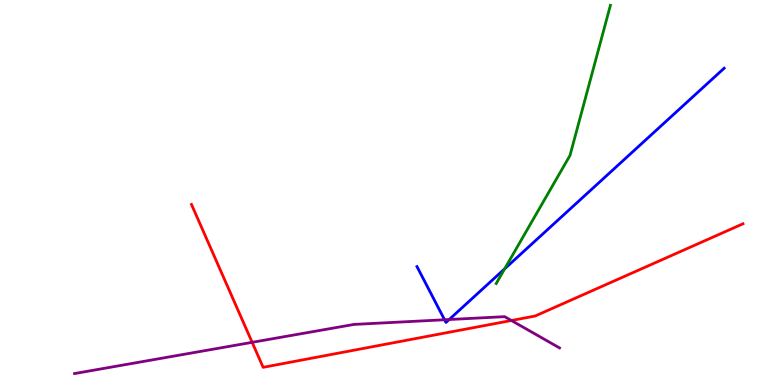[{'lines': ['blue', 'red'], 'intersections': []}, {'lines': ['green', 'red'], 'intersections': []}, {'lines': ['purple', 'red'], 'intersections': [{'x': 3.25, 'y': 1.11}, {'x': 6.6, 'y': 1.68}]}, {'lines': ['blue', 'green'], 'intersections': [{'x': 6.51, 'y': 3.02}]}, {'lines': ['blue', 'purple'], 'intersections': [{'x': 5.74, 'y': 1.69}, {'x': 5.8, 'y': 1.7}]}, {'lines': ['green', 'purple'], 'intersections': []}]